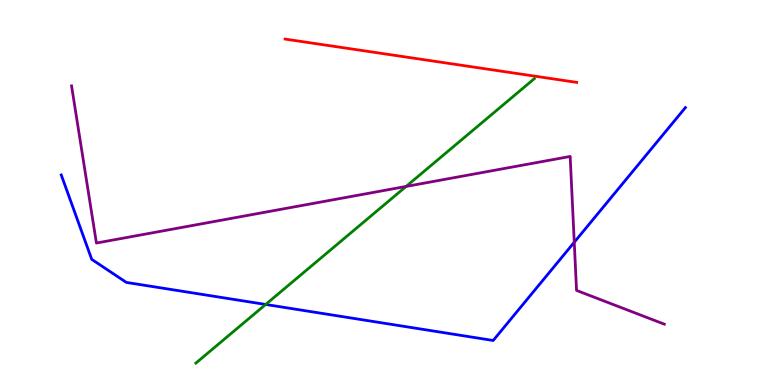[{'lines': ['blue', 'red'], 'intersections': []}, {'lines': ['green', 'red'], 'intersections': []}, {'lines': ['purple', 'red'], 'intersections': []}, {'lines': ['blue', 'green'], 'intersections': [{'x': 3.43, 'y': 2.09}]}, {'lines': ['blue', 'purple'], 'intersections': [{'x': 7.41, 'y': 3.71}]}, {'lines': ['green', 'purple'], 'intersections': [{'x': 5.24, 'y': 5.16}]}]